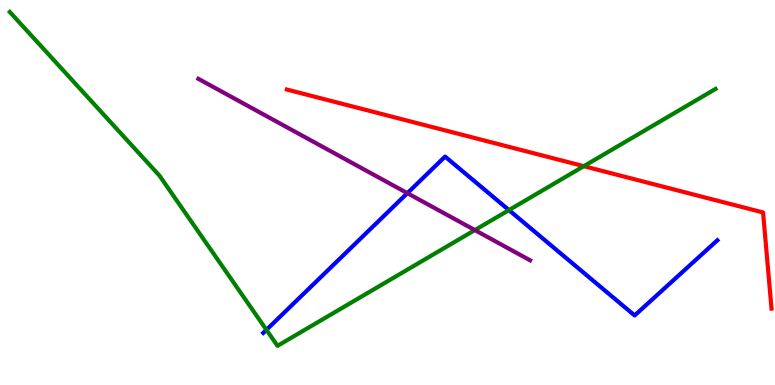[{'lines': ['blue', 'red'], 'intersections': []}, {'lines': ['green', 'red'], 'intersections': [{'x': 7.53, 'y': 5.68}]}, {'lines': ['purple', 'red'], 'intersections': []}, {'lines': ['blue', 'green'], 'intersections': [{'x': 3.44, 'y': 1.43}, {'x': 6.57, 'y': 4.54}]}, {'lines': ['blue', 'purple'], 'intersections': [{'x': 5.26, 'y': 4.98}]}, {'lines': ['green', 'purple'], 'intersections': [{'x': 6.13, 'y': 4.02}]}]